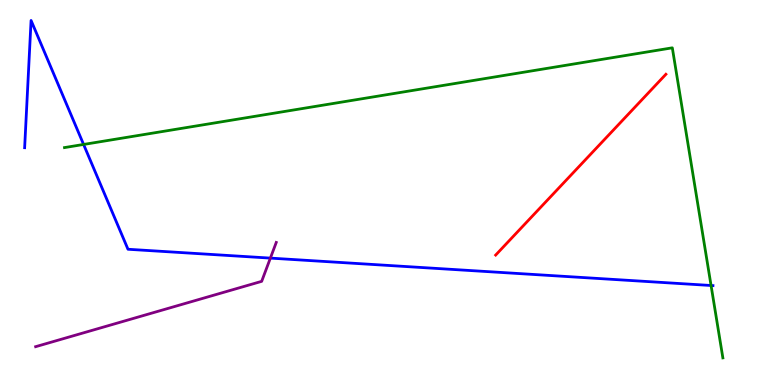[{'lines': ['blue', 'red'], 'intersections': []}, {'lines': ['green', 'red'], 'intersections': []}, {'lines': ['purple', 'red'], 'intersections': []}, {'lines': ['blue', 'green'], 'intersections': [{'x': 1.08, 'y': 6.25}, {'x': 9.18, 'y': 2.58}]}, {'lines': ['blue', 'purple'], 'intersections': [{'x': 3.49, 'y': 3.3}]}, {'lines': ['green', 'purple'], 'intersections': []}]